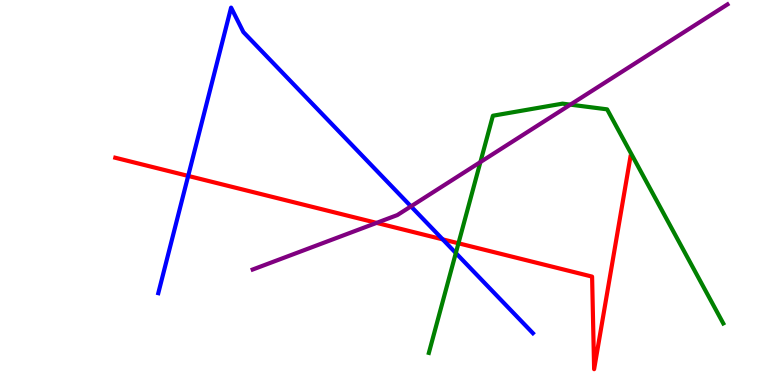[{'lines': ['blue', 'red'], 'intersections': [{'x': 2.43, 'y': 5.43}, {'x': 5.71, 'y': 3.78}]}, {'lines': ['green', 'red'], 'intersections': [{'x': 5.92, 'y': 3.68}]}, {'lines': ['purple', 'red'], 'intersections': [{'x': 4.86, 'y': 4.21}]}, {'lines': ['blue', 'green'], 'intersections': [{'x': 5.88, 'y': 3.43}]}, {'lines': ['blue', 'purple'], 'intersections': [{'x': 5.3, 'y': 4.64}]}, {'lines': ['green', 'purple'], 'intersections': [{'x': 6.2, 'y': 5.79}, {'x': 7.36, 'y': 7.28}]}]